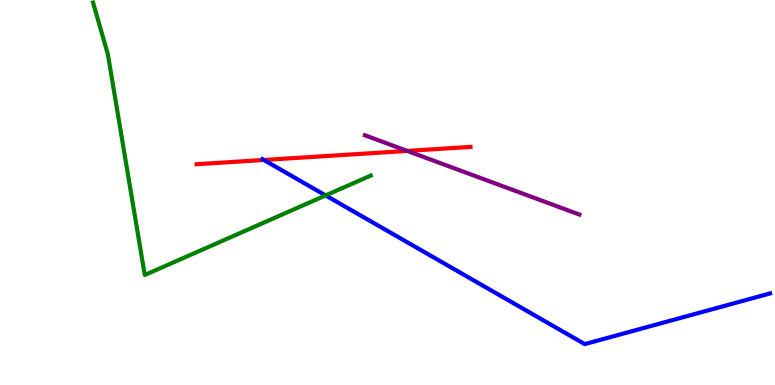[{'lines': ['blue', 'red'], 'intersections': [{'x': 3.4, 'y': 5.84}]}, {'lines': ['green', 'red'], 'intersections': []}, {'lines': ['purple', 'red'], 'intersections': [{'x': 5.25, 'y': 6.08}]}, {'lines': ['blue', 'green'], 'intersections': [{'x': 4.2, 'y': 4.92}]}, {'lines': ['blue', 'purple'], 'intersections': []}, {'lines': ['green', 'purple'], 'intersections': []}]